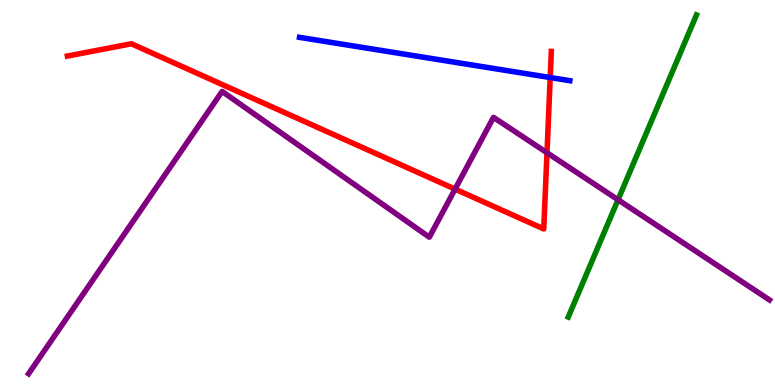[{'lines': ['blue', 'red'], 'intersections': [{'x': 7.1, 'y': 7.99}]}, {'lines': ['green', 'red'], 'intersections': []}, {'lines': ['purple', 'red'], 'intersections': [{'x': 5.87, 'y': 5.09}, {'x': 7.06, 'y': 6.03}]}, {'lines': ['blue', 'green'], 'intersections': []}, {'lines': ['blue', 'purple'], 'intersections': []}, {'lines': ['green', 'purple'], 'intersections': [{'x': 7.97, 'y': 4.81}]}]